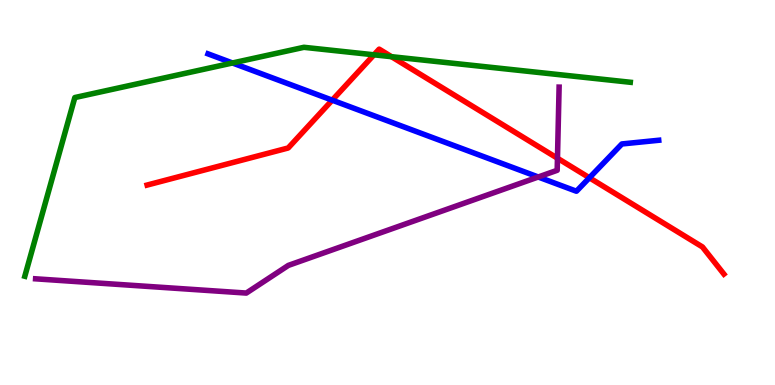[{'lines': ['blue', 'red'], 'intersections': [{'x': 4.29, 'y': 7.4}, {'x': 7.61, 'y': 5.38}]}, {'lines': ['green', 'red'], 'intersections': [{'x': 4.83, 'y': 8.58}, {'x': 5.05, 'y': 8.53}]}, {'lines': ['purple', 'red'], 'intersections': [{'x': 7.19, 'y': 5.89}]}, {'lines': ['blue', 'green'], 'intersections': [{'x': 3.0, 'y': 8.36}]}, {'lines': ['blue', 'purple'], 'intersections': [{'x': 6.94, 'y': 5.4}]}, {'lines': ['green', 'purple'], 'intersections': []}]